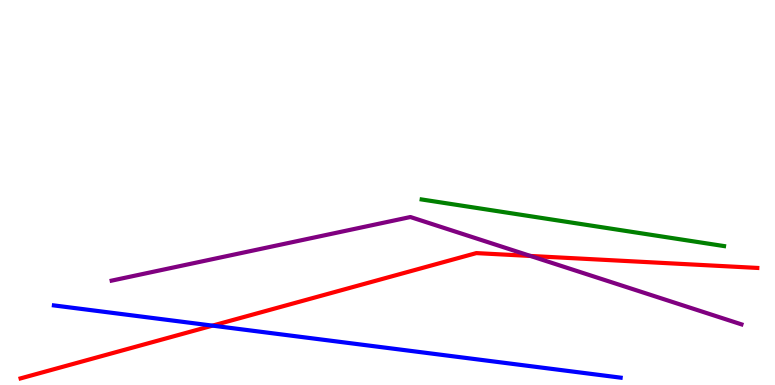[{'lines': ['blue', 'red'], 'intersections': [{'x': 2.74, 'y': 1.54}]}, {'lines': ['green', 'red'], 'intersections': []}, {'lines': ['purple', 'red'], 'intersections': [{'x': 6.84, 'y': 3.35}]}, {'lines': ['blue', 'green'], 'intersections': []}, {'lines': ['blue', 'purple'], 'intersections': []}, {'lines': ['green', 'purple'], 'intersections': []}]